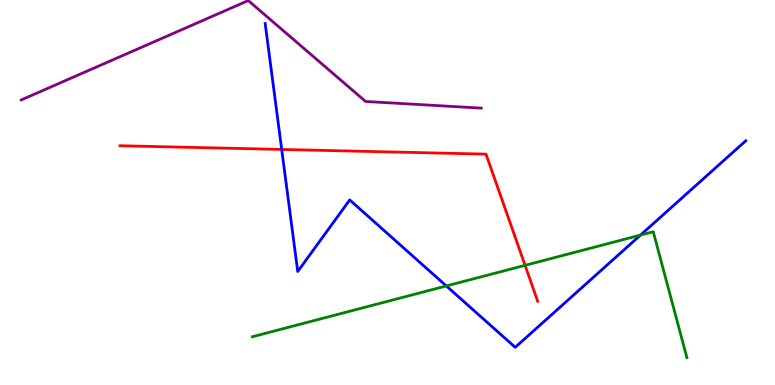[{'lines': ['blue', 'red'], 'intersections': [{'x': 3.63, 'y': 6.12}]}, {'lines': ['green', 'red'], 'intersections': [{'x': 6.78, 'y': 3.11}]}, {'lines': ['purple', 'red'], 'intersections': []}, {'lines': ['blue', 'green'], 'intersections': [{'x': 5.76, 'y': 2.57}, {'x': 8.26, 'y': 3.89}]}, {'lines': ['blue', 'purple'], 'intersections': []}, {'lines': ['green', 'purple'], 'intersections': []}]